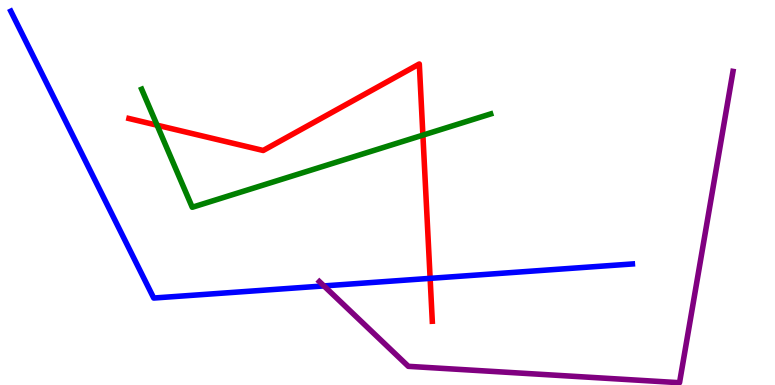[{'lines': ['blue', 'red'], 'intersections': [{'x': 5.55, 'y': 2.77}]}, {'lines': ['green', 'red'], 'intersections': [{'x': 2.03, 'y': 6.75}, {'x': 5.46, 'y': 6.49}]}, {'lines': ['purple', 'red'], 'intersections': []}, {'lines': ['blue', 'green'], 'intersections': []}, {'lines': ['blue', 'purple'], 'intersections': [{'x': 4.18, 'y': 2.57}]}, {'lines': ['green', 'purple'], 'intersections': []}]